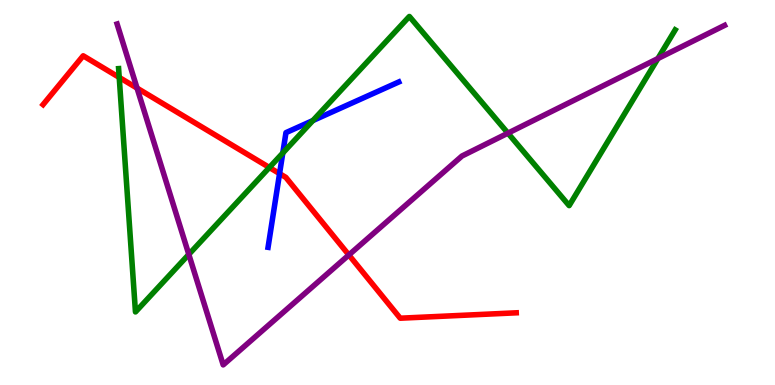[{'lines': ['blue', 'red'], 'intersections': [{'x': 3.61, 'y': 5.49}]}, {'lines': ['green', 'red'], 'intersections': [{'x': 1.54, 'y': 7.99}, {'x': 3.48, 'y': 5.65}]}, {'lines': ['purple', 'red'], 'intersections': [{'x': 1.77, 'y': 7.71}, {'x': 4.5, 'y': 3.38}]}, {'lines': ['blue', 'green'], 'intersections': [{'x': 3.65, 'y': 6.03}, {'x': 4.04, 'y': 6.87}]}, {'lines': ['blue', 'purple'], 'intersections': []}, {'lines': ['green', 'purple'], 'intersections': [{'x': 2.44, 'y': 3.39}, {'x': 6.55, 'y': 6.54}, {'x': 8.49, 'y': 8.48}]}]